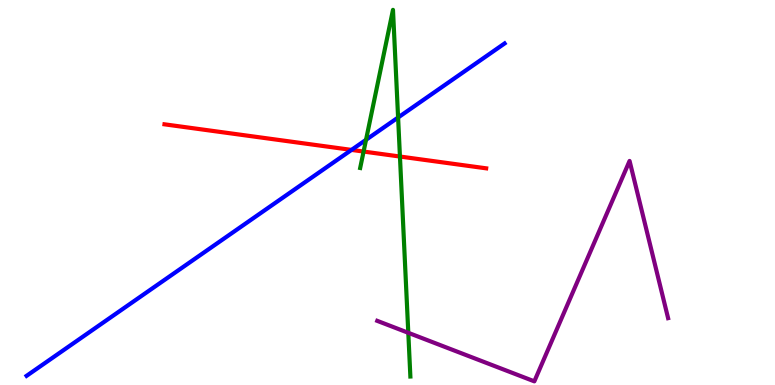[{'lines': ['blue', 'red'], 'intersections': [{'x': 4.54, 'y': 6.11}]}, {'lines': ['green', 'red'], 'intersections': [{'x': 4.69, 'y': 6.06}, {'x': 5.16, 'y': 5.93}]}, {'lines': ['purple', 'red'], 'intersections': []}, {'lines': ['blue', 'green'], 'intersections': [{'x': 4.72, 'y': 6.37}, {'x': 5.14, 'y': 6.95}]}, {'lines': ['blue', 'purple'], 'intersections': []}, {'lines': ['green', 'purple'], 'intersections': [{'x': 5.27, 'y': 1.36}]}]